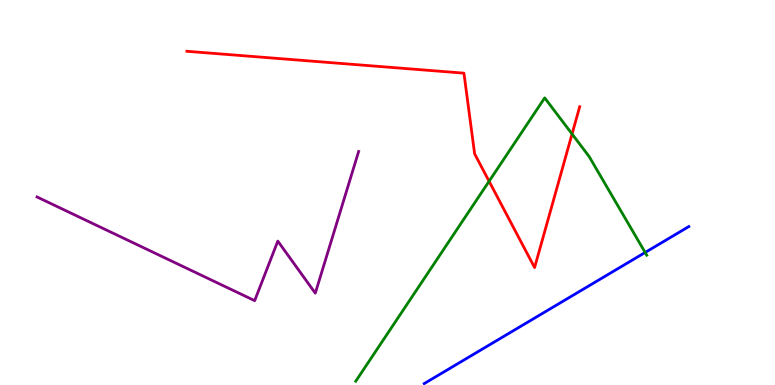[{'lines': ['blue', 'red'], 'intersections': []}, {'lines': ['green', 'red'], 'intersections': [{'x': 6.31, 'y': 5.29}, {'x': 7.38, 'y': 6.52}]}, {'lines': ['purple', 'red'], 'intersections': []}, {'lines': ['blue', 'green'], 'intersections': [{'x': 8.32, 'y': 3.44}]}, {'lines': ['blue', 'purple'], 'intersections': []}, {'lines': ['green', 'purple'], 'intersections': []}]